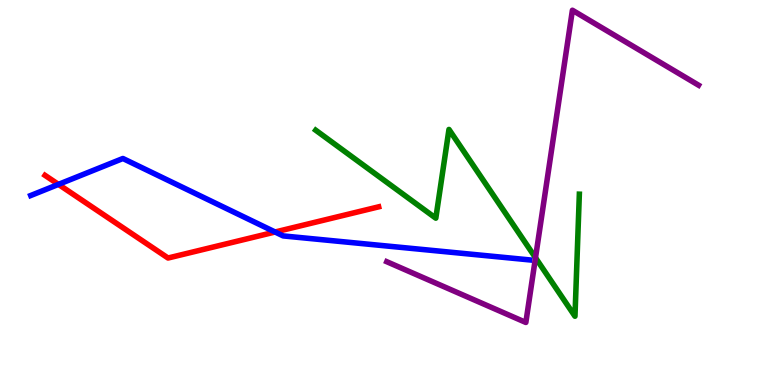[{'lines': ['blue', 'red'], 'intersections': [{'x': 0.754, 'y': 5.21}, {'x': 3.55, 'y': 3.97}]}, {'lines': ['green', 'red'], 'intersections': []}, {'lines': ['purple', 'red'], 'intersections': []}, {'lines': ['blue', 'green'], 'intersections': []}, {'lines': ['blue', 'purple'], 'intersections': []}, {'lines': ['green', 'purple'], 'intersections': [{'x': 6.91, 'y': 3.31}]}]